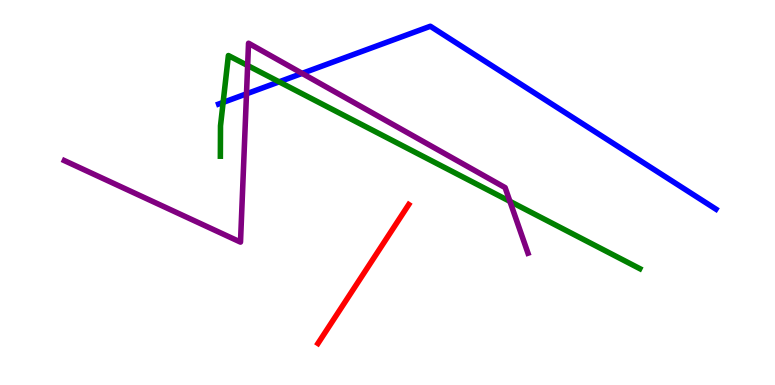[{'lines': ['blue', 'red'], 'intersections': []}, {'lines': ['green', 'red'], 'intersections': []}, {'lines': ['purple', 'red'], 'intersections': []}, {'lines': ['blue', 'green'], 'intersections': [{'x': 2.88, 'y': 7.34}, {'x': 3.6, 'y': 7.87}]}, {'lines': ['blue', 'purple'], 'intersections': [{'x': 3.18, 'y': 7.56}, {'x': 3.9, 'y': 8.09}]}, {'lines': ['green', 'purple'], 'intersections': [{'x': 3.2, 'y': 8.3}, {'x': 6.58, 'y': 4.77}]}]